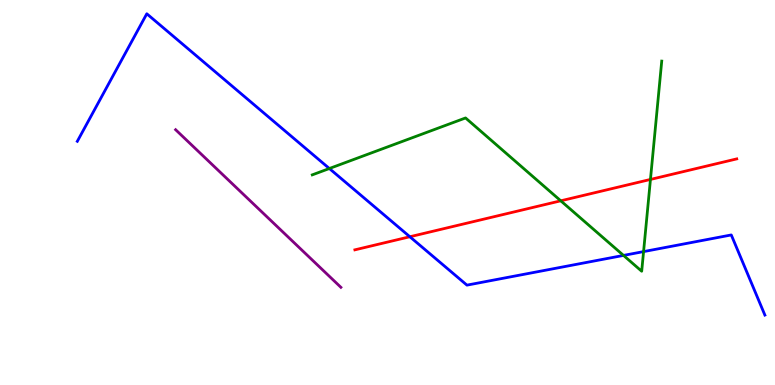[{'lines': ['blue', 'red'], 'intersections': [{'x': 5.29, 'y': 3.85}]}, {'lines': ['green', 'red'], 'intersections': [{'x': 7.24, 'y': 4.78}, {'x': 8.39, 'y': 5.34}]}, {'lines': ['purple', 'red'], 'intersections': []}, {'lines': ['blue', 'green'], 'intersections': [{'x': 4.25, 'y': 5.62}, {'x': 8.05, 'y': 3.37}, {'x': 8.3, 'y': 3.46}]}, {'lines': ['blue', 'purple'], 'intersections': []}, {'lines': ['green', 'purple'], 'intersections': []}]